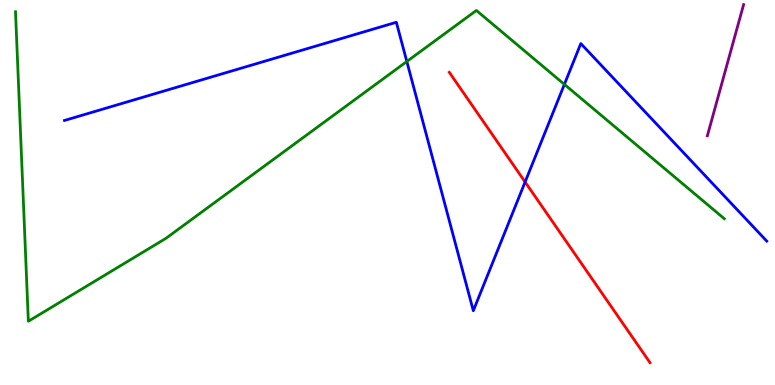[{'lines': ['blue', 'red'], 'intersections': [{'x': 6.78, 'y': 5.27}]}, {'lines': ['green', 'red'], 'intersections': []}, {'lines': ['purple', 'red'], 'intersections': []}, {'lines': ['blue', 'green'], 'intersections': [{'x': 5.25, 'y': 8.4}, {'x': 7.28, 'y': 7.81}]}, {'lines': ['blue', 'purple'], 'intersections': []}, {'lines': ['green', 'purple'], 'intersections': []}]